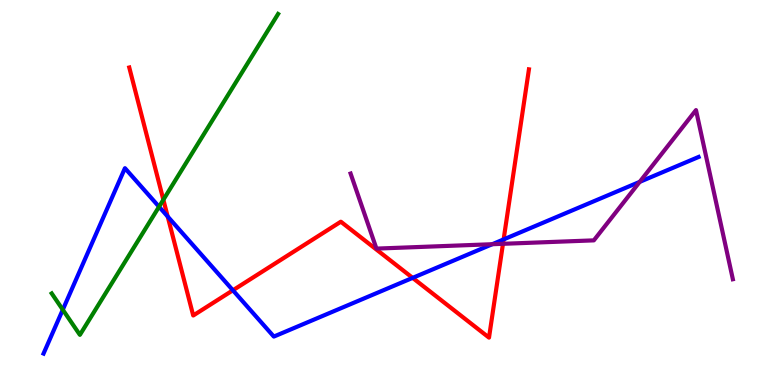[{'lines': ['blue', 'red'], 'intersections': [{'x': 2.16, 'y': 4.38}, {'x': 3.01, 'y': 2.46}, {'x': 5.32, 'y': 2.78}, {'x': 6.5, 'y': 3.78}]}, {'lines': ['green', 'red'], 'intersections': [{'x': 2.11, 'y': 4.81}]}, {'lines': ['purple', 'red'], 'intersections': [{'x': 6.49, 'y': 3.67}]}, {'lines': ['blue', 'green'], 'intersections': [{'x': 0.81, 'y': 1.96}, {'x': 2.05, 'y': 4.63}]}, {'lines': ['blue', 'purple'], 'intersections': [{'x': 6.35, 'y': 3.66}, {'x': 8.25, 'y': 5.28}]}, {'lines': ['green', 'purple'], 'intersections': []}]